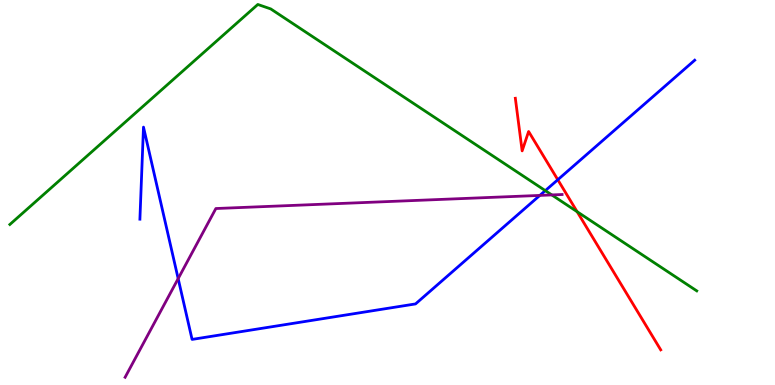[{'lines': ['blue', 'red'], 'intersections': [{'x': 7.2, 'y': 5.33}]}, {'lines': ['green', 'red'], 'intersections': [{'x': 7.45, 'y': 4.5}]}, {'lines': ['purple', 'red'], 'intersections': []}, {'lines': ['blue', 'green'], 'intersections': [{'x': 7.04, 'y': 5.05}]}, {'lines': ['blue', 'purple'], 'intersections': [{'x': 2.3, 'y': 2.76}, {'x': 6.97, 'y': 4.92}]}, {'lines': ['green', 'purple'], 'intersections': [{'x': 7.12, 'y': 4.94}]}]